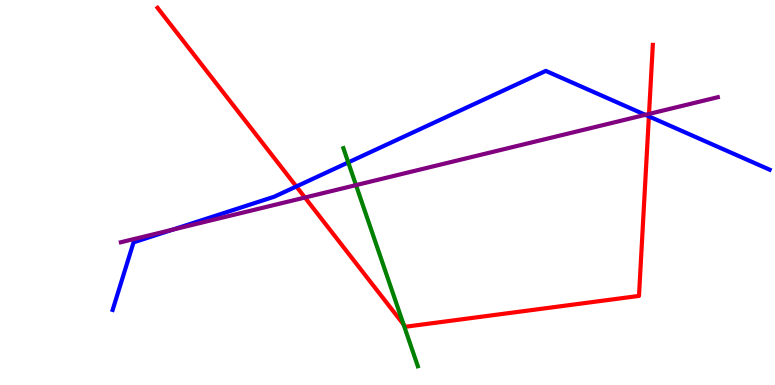[{'lines': ['blue', 'red'], 'intersections': [{'x': 3.82, 'y': 5.16}, {'x': 8.37, 'y': 6.98}]}, {'lines': ['green', 'red'], 'intersections': [{'x': 5.21, 'y': 1.57}]}, {'lines': ['purple', 'red'], 'intersections': [{'x': 3.93, 'y': 4.87}, {'x': 8.37, 'y': 7.04}]}, {'lines': ['blue', 'green'], 'intersections': [{'x': 4.49, 'y': 5.78}]}, {'lines': ['blue', 'purple'], 'intersections': [{'x': 2.23, 'y': 4.03}, {'x': 8.33, 'y': 7.02}]}, {'lines': ['green', 'purple'], 'intersections': [{'x': 4.59, 'y': 5.19}]}]